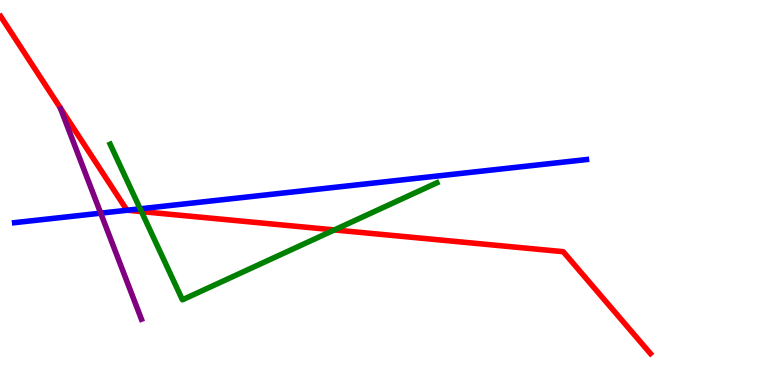[{'lines': ['blue', 'red'], 'intersections': [{'x': 1.64, 'y': 4.54}]}, {'lines': ['green', 'red'], 'intersections': [{'x': 1.83, 'y': 4.5}, {'x': 4.31, 'y': 4.03}]}, {'lines': ['purple', 'red'], 'intersections': []}, {'lines': ['blue', 'green'], 'intersections': [{'x': 1.81, 'y': 4.58}]}, {'lines': ['blue', 'purple'], 'intersections': [{'x': 1.3, 'y': 4.46}]}, {'lines': ['green', 'purple'], 'intersections': []}]